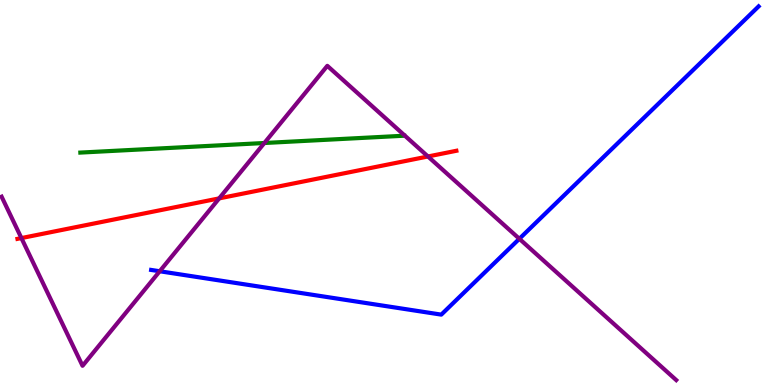[{'lines': ['blue', 'red'], 'intersections': []}, {'lines': ['green', 'red'], 'intersections': []}, {'lines': ['purple', 'red'], 'intersections': [{'x': 0.276, 'y': 3.82}, {'x': 2.83, 'y': 4.85}, {'x': 5.52, 'y': 5.94}]}, {'lines': ['blue', 'green'], 'intersections': []}, {'lines': ['blue', 'purple'], 'intersections': [{'x': 2.06, 'y': 2.95}, {'x': 6.7, 'y': 3.8}]}, {'lines': ['green', 'purple'], 'intersections': [{'x': 3.41, 'y': 6.29}]}]